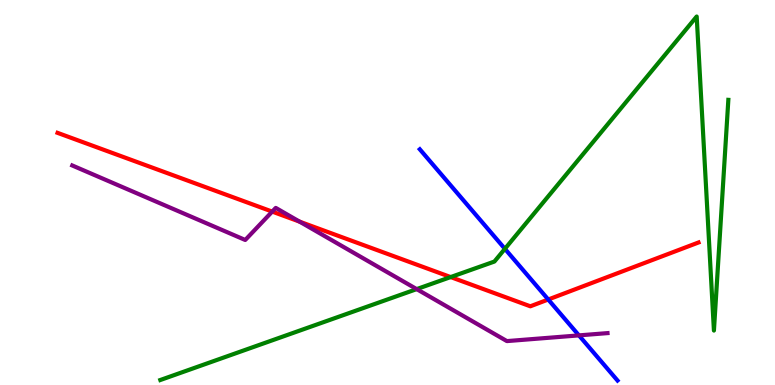[{'lines': ['blue', 'red'], 'intersections': [{'x': 7.07, 'y': 2.22}]}, {'lines': ['green', 'red'], 'intersections': [{'x': 5.81, 'y': 2.8}]}, {'lines': ['purple', 'red'], 'intersections': [{'x': 3.51, 'y': 4.5}, {'x': 3.87, 'y': 4.24}]}, {'lines': ['blue', 'green'], 'intersections': [{'x': 6.51, 'y': 3.54}]}, {'lines': ['blue', 'purple'], 'intersections': [{'x': 7.47, 'y': 1.29}]}, {'lines': ['green', 'purple'], 'intersections': [{'x': 5.38, 'y': 2.49}]}]